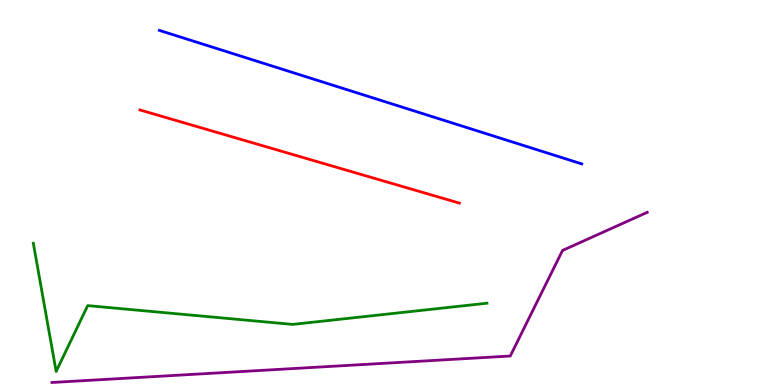[{'lines': ['blue', 'red'], 'intersections': []}, {'lines': ['green', 'red'], 'intersections': []}, {'lines': ['purple', 'red'], 'intersections': []}, {'lines': ['blue', 'green'], 'intersections': []}, {'lines': ['blue', 'purple'], 'intersections': []}, {'lines': ['green', 'purple'], 'intersections': []}]